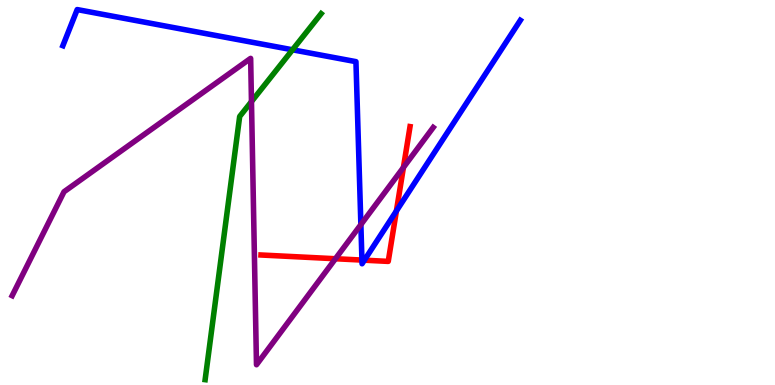[{'lines': ['blue', 'red'], 'intersections': [{'x': 4.67, 'y': 3.24}, {'x': 4.7, 'y': 3.24}, {'x': 5.11, 'y': 4.52}]}, {'lines': ['green', 'red'], 'intersections': []}, {'lines': ['purple', 'red'], 'intersections': [{'x': 4.33, 'y': 3.28}, {'x': 5.21, 'y': 5.65}]}, {'lines': ['blue', 'green'], 'intersections': [{'x': 3.77, 'y': 8.71}]}, {'lines': ['blue', 'purple'], 'intersections': [{'x': 4.66, 'y': 4.17}]}, {'lines': ['green', 'purple'], 'intersections': [{'x': 3.24, 'y': 7.36}]}]